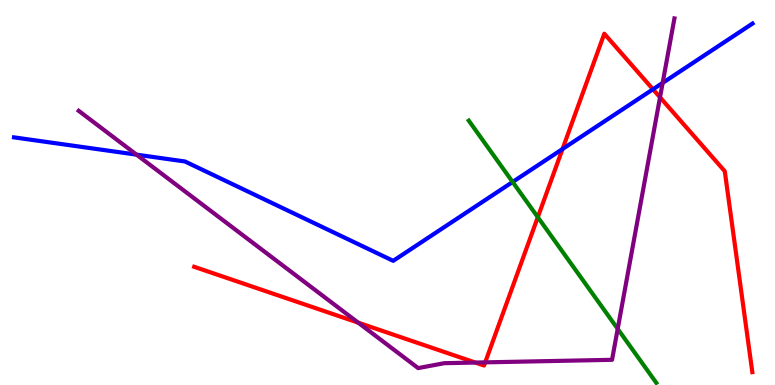[{'lines': ['blue', 'red'], 'intersections': [{'x': 7.26, 'y': 6.13}, {'x': 8.43, 'y': 7.68}]}, {'lines': ['green', 'red'], 'intersections': [{'x': 6.94, 'y': 4.36}]}, {'lines': ['purple', 'red'], 'intersections': [{'x': 4.62, 'y': 1.62}, {'x': 6.13, 'y': 0.583}, {'x': 6.26, 'y': 0.588}, {'x': 8.52, 'y': 7.47}]}, {'lines': ['blue', 'green'], 'intersections': [{'x': 6.61, 'y': 5.27}]}, {'lines': ['blue', 'purple'], 'intersections': [{'x': 1.76, 'y': 5.98}, {'x': 8.55, 'y': 7.85}]}, {'lines': ['green', 'purple'], 'intersections': [{'x': 7.97, 'y': 1.46}]}]